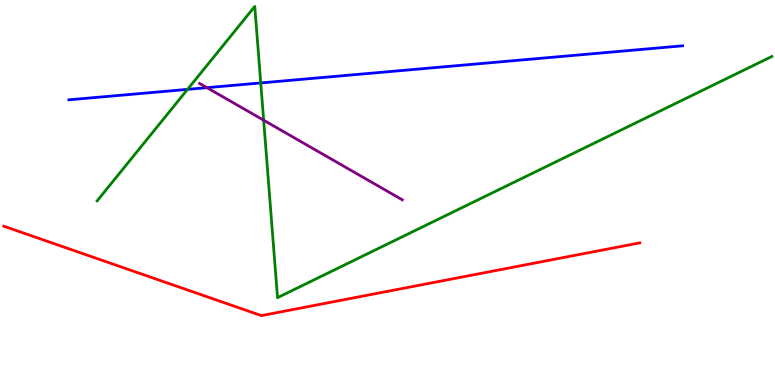[{'lines': ['blue', 'red'], 'intersections': []}, {'lines': ['green', 'red'], 'intersections': []}, {'lines': ['purple', 'red'], 'intersections': []}, {'lines': ['blue', 'green'], 'intersections': [{'x': 2.42, 'y': 7.68}, {'x': 3.36, 'y': 7.85}]}, {'lines': ['blue', 'purple'], 'intersections': [{'x': 2.67, 'y': 7.72}]}, {'lines': ['green', 'purple'], 'intersections': [{'x': 3.4, 'y': 6.88}]}]